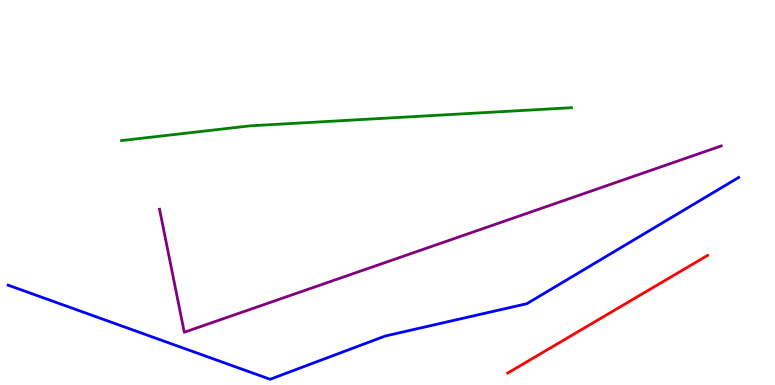[{'lines': ['blue', 'red'], 'intersections': []}, {'lines': ['green', 'red'], 'intersections': []}, {'lines': ['purple', 'red'], 'intersections': []}, {'lines': ['blue', 'green'], 'intersections': []}, {'lines': ['blue', 'purple'], 'intersections': []}, {'lines': ['green', 'purple'], 'intersections': []}]